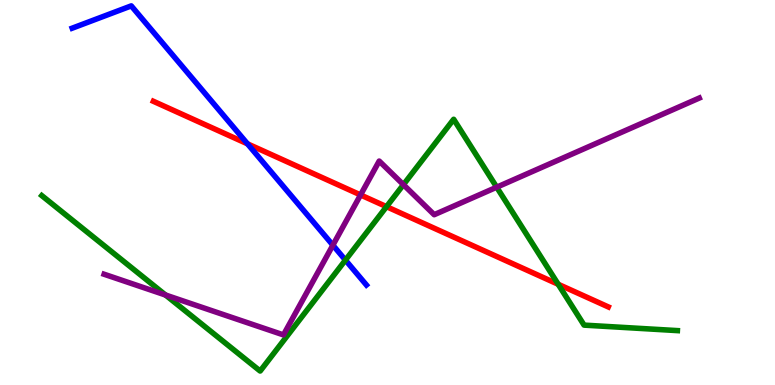[{'lines': ['blue', 'red'], 'intersections': [{'x': 3.19, 'y': 6.26}]}, {'lines': ['green', 'red'], 'intersections': [{'x': 4.99, 'y': 4.63}, {'x': 7.2, 'y': 2.62}]}, {'lines': ['purple', 'red'], 'intersections': [{'x': 4.65, 'y': 4.94}]}, {'lines': ['blue', 'green'], 'intersections': [{'x': 4.46, 'y': 3.24}]}, {'lines': ['blue', 'purple'], 'intersections': [{'x': 4.3, 'y': 3.63}]}, {'lines': ['green', 'purple'], 'intersections': [{'x': 2.14, 'y': 2.34}, {'x': 5.21, 'y': 5.2}, {'x': 6.41, 'y': 5.14}]}]